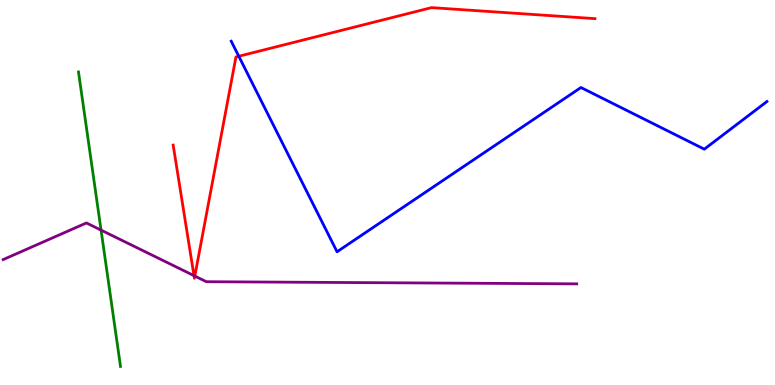[{'lines': ['blue', 'red'], 'intersections': [{'x': 3.08, 'y': 8.54}]}, {'lines': ['green', 'red'], 'intersections': []}, {'lines': ['purple', 'red'], 'intersections': [{'x': 2.5, 'y': 2.84}, {'x': 2.51, 'y': 2.83}]}, {'lines': ['blue', 'green'], 'intersections': []}, {'lines': ['blue', 'purple'], 'intersections': []}, {'lines': ['green', 'purple'], 'intersections': [{'x': 1.3, 'y': 4.02}]}]